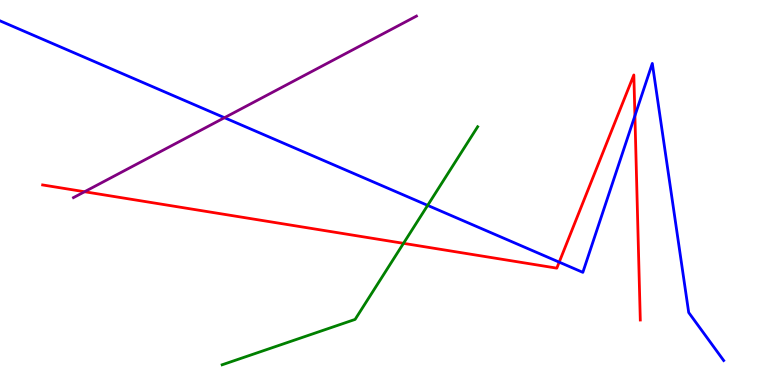[{'lines': ['blue', 'red'], 'intersections': [{'x': 7.22, 'y': 3.19}, {'x': 8.19, 'y': 6.99}]}, {'lines': ['green', 'red'], 'intersections': [{'x': 5.21, 'y': 3.68}]}, {'lines': ['purple', 'red'], 'intersections': [{'x': 1.09, 'y': 5.02}]}, {'lines': ['blue', 'green'], 'intersections': [{'x': 5.52, 'y': 4.67}]}, {'lines': ['blue', 'purple'], 'intersections': [{'x': 2.9, 'y': 6.94}]}, {'lines': ['green', 'purple'], 'intersections': []}]